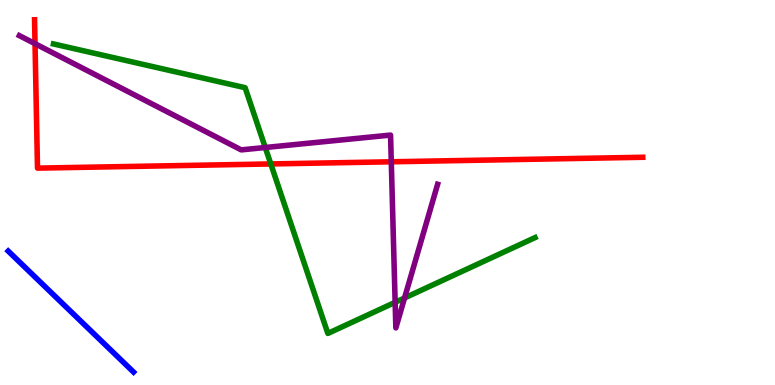[{'lines': ['blue', 'red'], 'intersections': []}, {'lines': ['green', 'red'], 'intersections': [{'x': 3.49, 'y': 5.74}]}, {'lines': ['purple', 'red'], 'intersections': [{'x': 0.452, 'y': 8.87}, {'x': 5.05, 'y': 5.8}]}, {'lines': ['blue', 'green'], 'intersections': []}, {'lines': ['blue', 'purple'], 'intersections': []}, {'lines': ['green', 'purple'], 'intersections': [{'x': 3.42, 'y': 6.17}, {'x': 5.1, 'y': 2.15}, {'x': 5.22, 'y': 2.26}]}]